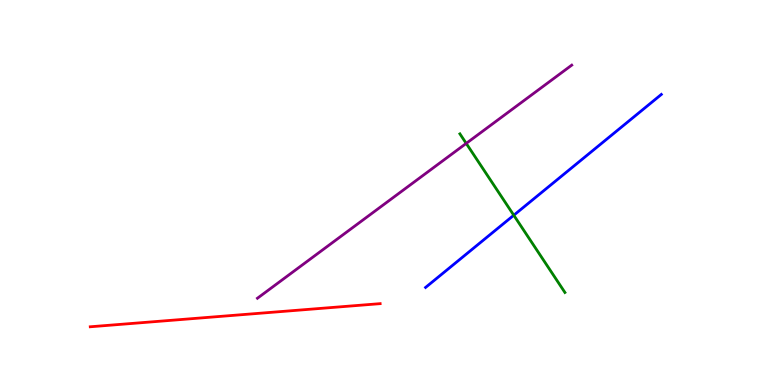[{'lines': ['blue', 'red'], 'intersections': []}, {'lines': ['green', 'red'], 'intersections': []}, {'lines': ['purple', 'red'], 'intersections': []}, {'lines': ['blue', 'green'], 'intersections': [{'x': 6.63, 'y': 4.41}]}, {'lines': ['blue', 'purple'], 'intersections': []}, {'lines': ['green', 'purple'], 'intersections': [{'x': 6.02, 'y': 6.28}]}]